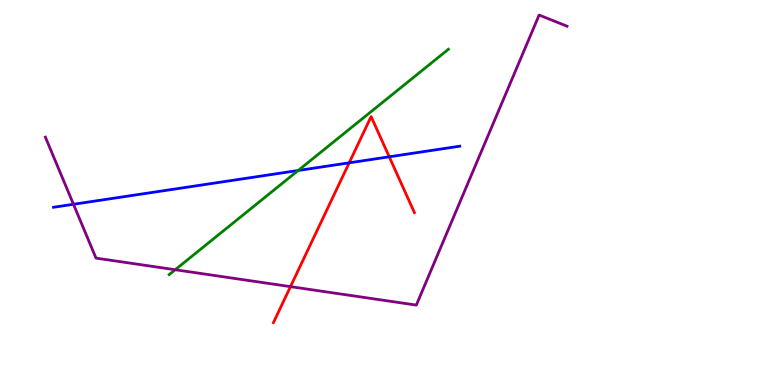[{'lines': ['blue', 'red'], 'intersections': [{'x': 4.51, 'y': 5.77}, {'x': 5.02, 'y': 5.93}]}, {'lines': ['green', 'red'], 'intersections': []}, {'lines': ['purple', 'red'], 'intersections': [{'x': 3.75, 'y': 2.55}]}, {'lines': ['blue', 'green'], 'intersections': [{'x': 3.85, 'y': 5.57}]}, {'lines': ['blue', 'purple'], 'intersections': [{'x': 0.948, 'y': 4.69}]}, {'lines': ['green', 'purple'], 'intersections': [{'x': 2.26, 'y': 2.99}]}]